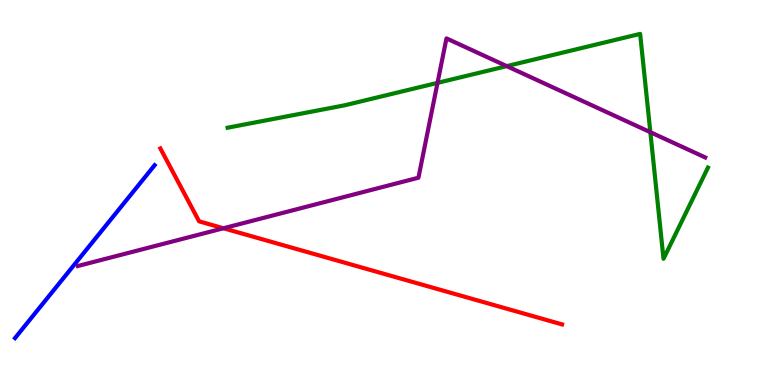[{'lines': ['blue', 'red'], 'intersections': []}, {'lines': ['green', 'red'], 'intersections': []}, {'lines': ['purple', 'red'], 'intersections': [{'x': 2.88, 'y': 4.07}]}, {'lines': ['blue', 'green'], 'intersections': []}, {'lines': ['blue', 'purple'], 'intersections': []}, {'lines': ['green', 'purple'], 'intersections': [{'x': 5.65, 'y': 7.85}, {'x': 6.54, 'y': 8.28}, {'x': 8.39, 'y': 6.57}]}]